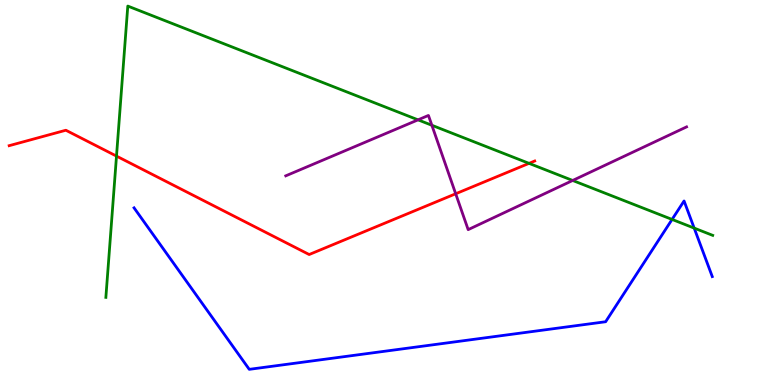[{'lines': ['blue', 'red'], 'intersections': []}, {'lines': ['green', 'red'], 'intersections': [{'x': 1.5, 'y': 5.95}, {'x': 6.83, 'y': 5.76}]}, {'lines': ['purple', 'red'], 'intersections': [{'x': 5.88, 'y': 4.97}]}, {'lines': ['blue', 'green'], 'intersections': [{'x': 8.67, 'y': 4.3}, {'x': 8.96, 'y': 4.08}]}, {'lines': ['blue', 'purple'], 'intersections': []}, {'lines': ['green', 'purple'], 'intersections': [{'x': 5.39, 'y': 6.89}, {'x': 5.57, 'y': 6.75}, {'x': 7.39, 'y': 5.31}]}]